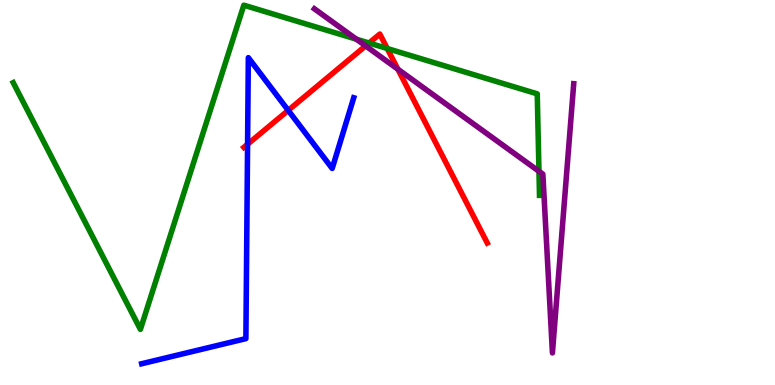[{'lines': ['blue', 'red'], 'intersections': [{'x': 3.19, 'y': 6.25}, {'x': 3.72, 'y': 7.13}]}, {'lines': ['green', 'red'], 'intersections': [{'x': 4.76, 'y': 8.88}, {'x': 5.0, 'y': 8.74}]}, {'lines': ['purple', 'red'], 'intersections': [{'x': 4.72, 'y': 8.81}, {'x': 5.13, 'y': 8.2}]}, {'lines': ['blue', 'green'], 'intersections': []}, {'lines': ['blue', 'purple'], 'intersections': []}, {'lines': ['green', 'purple'], 'intersections': [{'x': 4.6, 'y': 8.98}, {'x': 6.95, 'y': 5.55}]}]